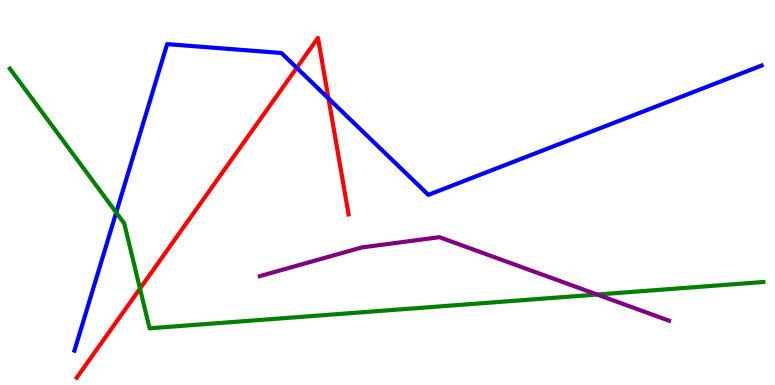[{'lines': ['blue', 'red'], 'intersections': [{'x': 3.83, 'y': 8.24}, {'x': 4.24, 'y': 7.44}]}, {'lines': ['green', 'red'], 'intersections': [{'x': 1.81, 'y': 2.5}]}, {'lines': ['purple', 'red'], 'intersections': []}, {'lines': ['blue', 'green'], 'intersections': [{'x': 1.5, 'y': 4.48}]}, {'lines': ['blue', 'purple'], 'intersections': []}, {'lines': ['green', 'purple'], 'intersections': [{'x': 7.7, 'y': 2.35}]}]